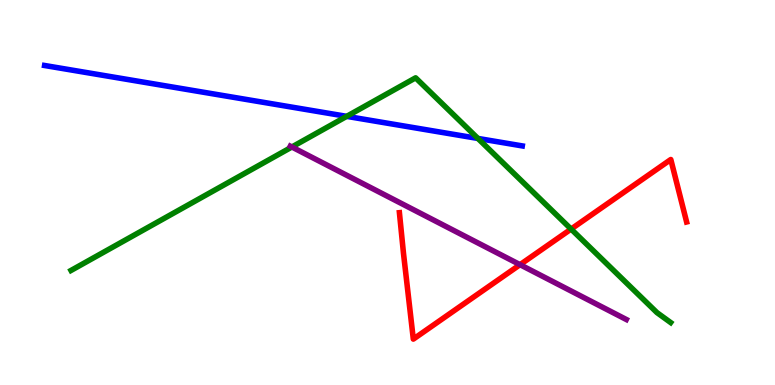[{'lines': ['blue', 'red'], 'intersections': []}, {'lines': ['green', 'red'], 'intersections': [{'x': 7.37, 'y': 4.05}]}, {'lines': ['purple', 'red'], 'intersections': [{'x': 6.71, 'y': 3.13}]}, {'lines': ['blue', 'green'], 'intersections': [{'x': 4.47, 'y': 6.98}, {'x': 6.17, 'y': 6.4}]}, {'lines': ['blue', 'purple'], 'intersections': []}, {'lines': ['green', 'purple'], 'intersections': [{'x': 3.77, 'y': 6.18}]}]